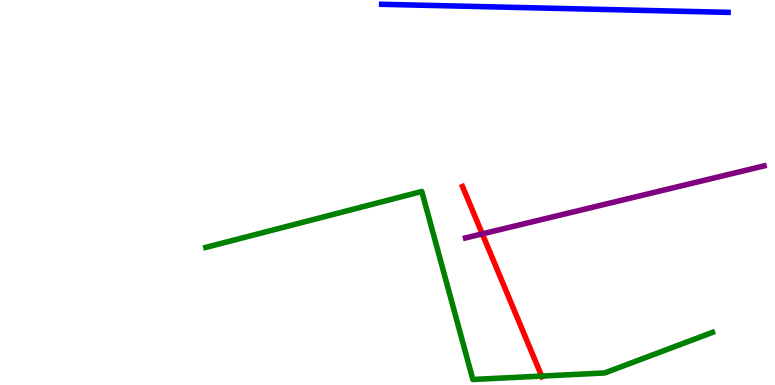[{'lines': ['blue', 'red'], 'intersections': []}, {'lines': ['green', 'red'], 'intersections': [{'x': 6.99, 'y': 0.232}]}, {'lines': ['purple', 'red'], 'intersections': [{'x': 6.22, 'y': 3.93}]}, {'lines': ['blue', 'green'], 'intersections': []}, {'lines': ['blue', 'purple'], 'intersections': []}, {'lines': ['green', 'purple'], 'intersections': []}]